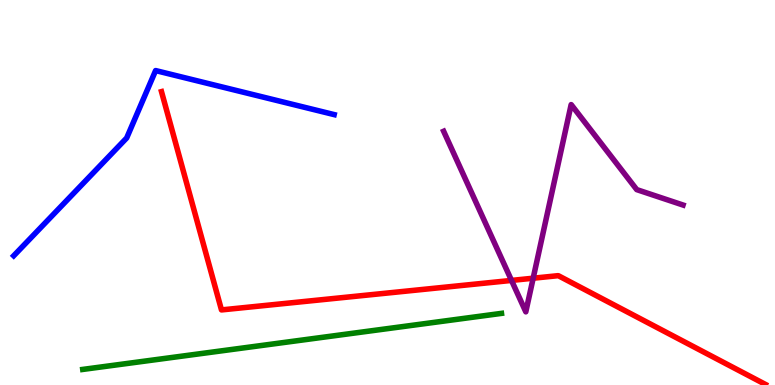[{'lines': ['blue', 'red'], 'intersections': []}, {'lines': ['green', 'red'], 'intersections': []}, {'lines': ['purple', 'red'], 'intersections': [{'x': 6.6, 'y': 2.72}, {'x': 6.88, 'y': 2.77}]}, {'lines': ['blue', 'green'], 'intersections': []}, {'lines': ['blue', 'purple'], 'intersections': []}, {'lines': ['green', 'purple'], 'intersections': []}]